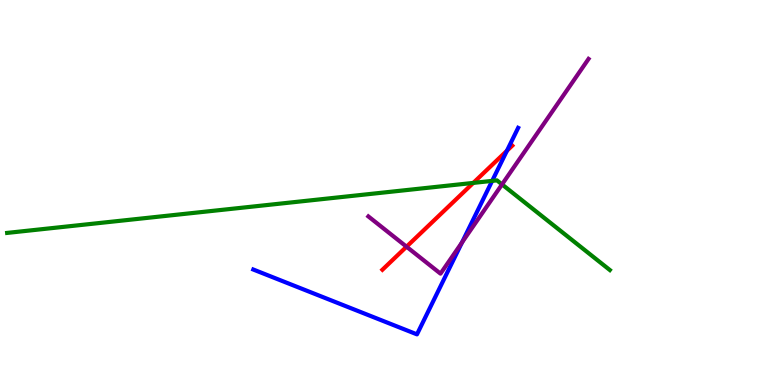[{'lines': ['blue', 'red'], 'intersections': [{'x': 6.54, 'y': 6.08}]}, {'lines': ['green', 'red'], 'intersections': [{'x': 6.11, 'y': 5.25}]}, {'lines': ['purple', 'red'], 'intersections': [{'x': 5.25, 'y': 3.59}]}, {'lines': ['blue', 'green'], 'intersections': [{'x': 6.35, 'y': 5.3}]}, {'lines': ['blue', 'purple'], 'intersections': [{'x': 5.96, 'y': 3.7}]}, {'lines': ['green', 'purple'], 'intersections': [{'x': 6.48, 'y': 5.21}]}]